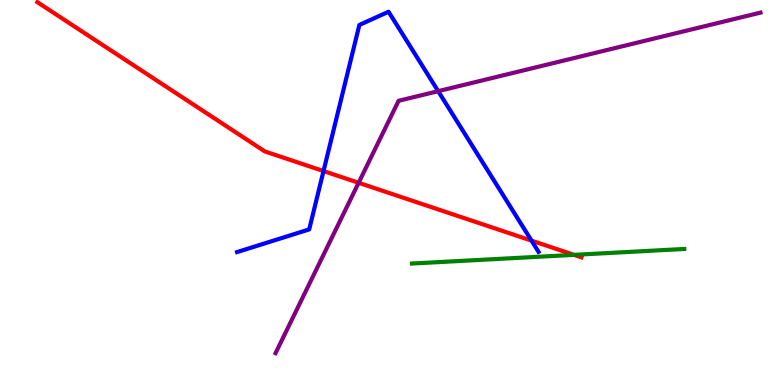[{'lines': ['blue', 'red'], 'intersections': [{'x': 4.17, 'y': 5.56}, {'x': 6.86, 'y': 3.75}]}, {'lines': ['green', 'red'], 'intersections': [{'x': 7.41, 'y': 3.38}]}, {'lines': ['purple', 'red'], 'intersections': [{'x': 4.63, 'y': 5.25}]}, {'lines': ['blue', 'green'], 'intersections': []}, {'lines': ['blue', 'purple'], 'intersections': [{'x': 5.65, 'y': 7.63}]}, {'lines': ['green', 'purple'], 'intersections': []}]